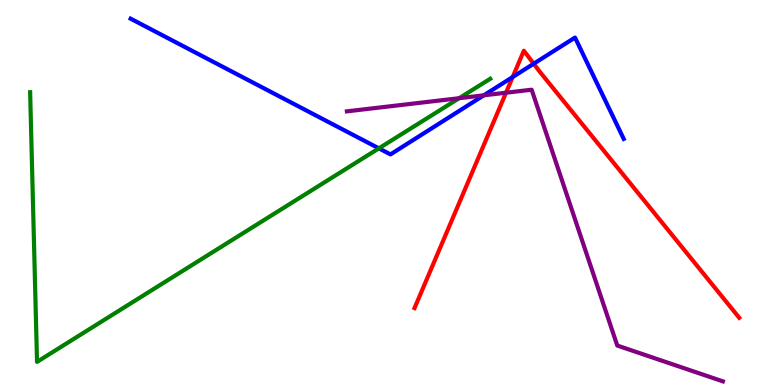[{'lines': ['blue', 'red'], 'intersections': [{'x': 6.62, 'y': 8.0}, {'x': 6.89, 'y': 8.34}]}, {'lines': ['green', 'red'], 'intersections': []}, {'lines': ['purple', 'red'], 'intersections': [{'x': 6.53, 'y': 7.59}]}, {'lines': ['blue', 'green'], 'intersections': [{'x': 4.89, 'y': 6.15}]}, {'lines': ['blue', 'purple'], 'intersections': [{'x': 6.24, 'y': 7.52}]}, {'lines': ['green', 'purple'], 'intersections': [{'x': 5.92, 'y': 7.45}]}]